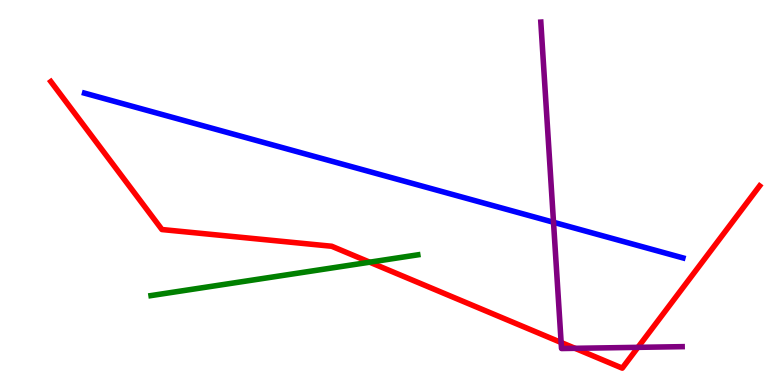[{'lines': ['blue', 'red'], 'intersections': []}, {'lines': ['green', 'red'], 'intersections': [{'x': 4.77, 'y': 3.19}]}, {'lines': ['purple', 'red'], 'intersections': [{'x': 7.24, 'y': 1.1}, {'x': 7.42, 'y': 0.953}, {'x': 8.23, 'y': 0.978}]}, {'lines': ['blue', 'green'], 'intersections': []}, {'lines': ['blue', 'purple'], 'intersections': [{'x': 7.14, 'y': 4.23}]}, {'lines': ['green', 'purple'], 'intersections': []}]